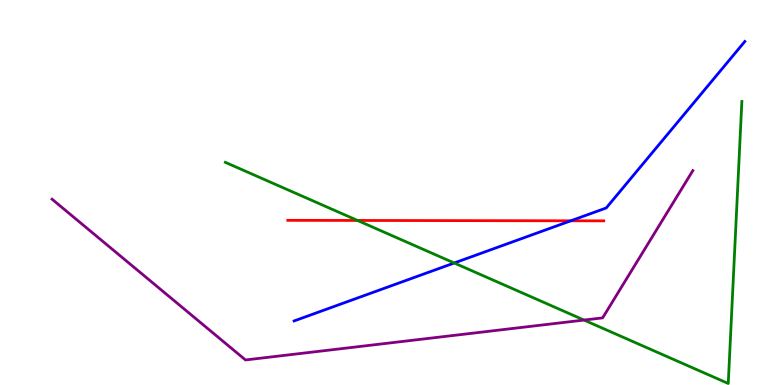[{'lines': ['blue', 'red'], 'intersections': [{'x': 7.37, 'y': 4.26}]}, {'lines': ['green', 'red'], 'intersections': [{'x': 4.61, 'y': 4.27}]}, {'lines': ['purple', 'red'], 'intersections': []}, {'lines': ['blue', 'green'], 'intersections': [{'x': 5.86, 'y': 3.17}]}, {'lines': ['blue', 'purple'], 'intersections': []}, {'lines': ['green', 'purple'], 'intersections': [{'x': 7.54, 'y': 1.69}]}]